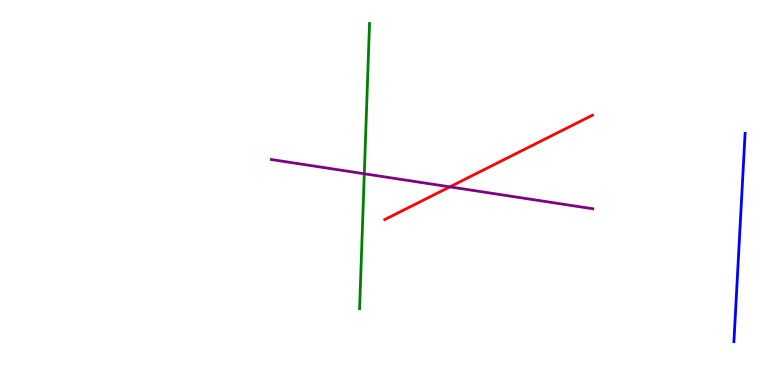[{'lines': ['blue', 'red'], 'intersections': []}, {'lines': ['green', 'red'], 'intersections': []}, {'lines': ['purple', 'red'], 'intersections': [{'x': 5.8, 'y': 5.15}]}, {'lines': ['blue', 'green'], 'intersections': []}, {'lines': ['blue', 'purple'], 'intersections': []}, {'lines': ['green', 'purple'], 'intersections': [{'x': 4.7, 'y': 5.49}]}]